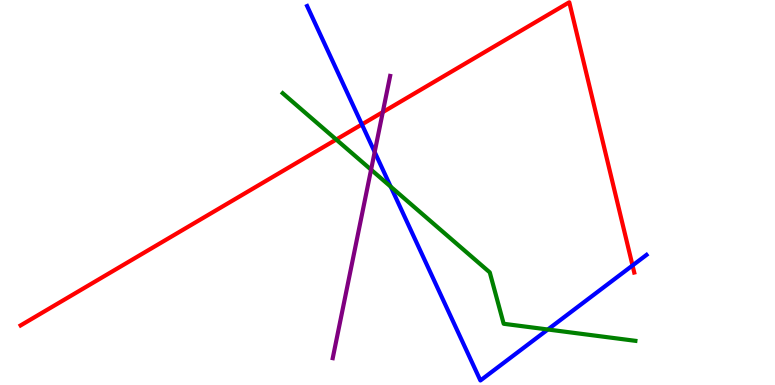[{'lines': ['blue', 'red'], 'intersections': [{'x': 4.67, 'y': 6.77}, {'x': 8.16, 'y': 3.1}]}, {'lines': ['green', 'red'], 'intersections': [{'x': 4.34, 'y': 6.38}]}, {'lines': ['purple', 'red'], 'intersections': [{'x': 4.94, 'y': 7.09}]}, {'lines': ['blue', 'green'], 'intersections': [{'x': 5.04, 'y': 5.15}, {'x': 7.07, 'y': 1.44}]}, {'lines': ['blue', 'purple'], 'intersections': [{'x': 4.83, 'y': 6.05}]}, {'lines': ['green', 'purple'], 'intersections': [{'x': 4.79, 'y': 5.59}]}]